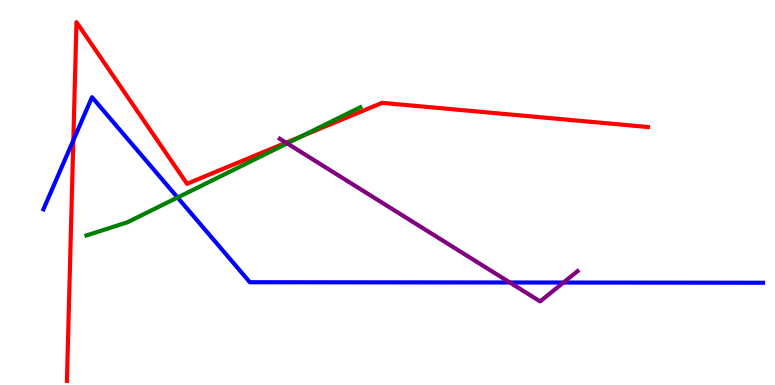[{'lines': ['blue', 'red'], 'intersections': [{'x': 0.946, 'y': 6.36}]}, {'lines': ['green', 'red'], 'intersections': [{'x': 3.89, 'y': 6.46}]}, {'lines': ['purple', 'red'], 'intersections': [{'x': 3.69, 'y': 6.29}]}, {'lines': ['blue', 'green'], 'intersections': [{'x': 2.29, 'y': 4.87}]}, {'lines': ['blue', 'purple'], 'intersections': [{'x': 6.58, 'y': 2.66}, {'x': 7.27, 'y': 2.66}]}, {'lines': ['green', 'purple'], 'intersections': [{'x': 3.71, 'y': 6.28}]}]